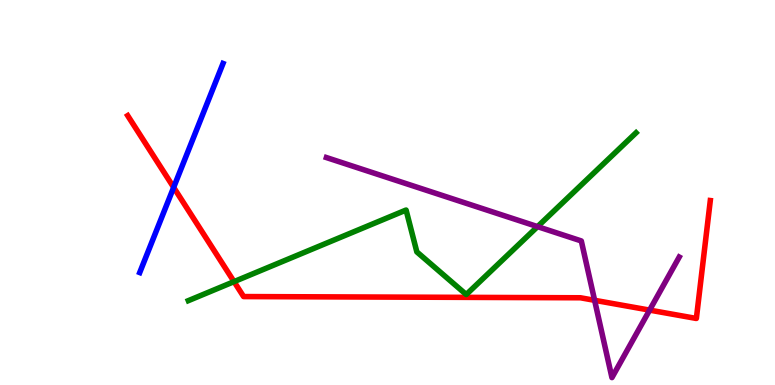[{'lines': ['blue', 'red'], 'intersections': [{'x': 2.24, 'y': 5.13}]}, {'lines': ['green', 'red'], 'intersections': [{'x': 3.02, 'y': 2.68}]}, {'lines': ['purple', 'red'], 'intersections': [{'x': 7.67, 'y': 2.2}, {'x': 8.38, 'y': 1.94}]}, {'lines': ['blue', 'green'], 'intersections': []}, {'lines': ['blue', 'purple'], 'intersections': []}, {'lines': ['green', 'purple'], 'intersections': [{'x': 6.94, 'y': 4.11}]}]